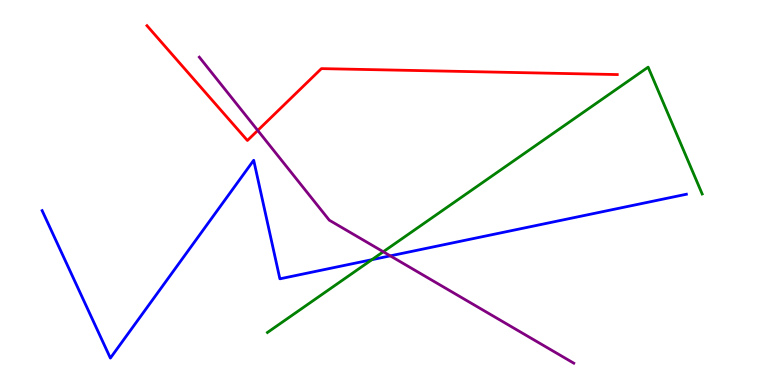[{'lines': ['blue', 'red'], 'intersections': []}, {'lines': ['green', 'red'], 'intersections': []}, {'lines': ['purple', 'red'], 'intersections': [{'x': 3.33, 'y': 6.61}]}, {'lines': ['blue', 'green'], 'intersections': [{'x': 4.8, 'y': 3.26}]}, {'lines': ['blue', 'purple'], 'intersections': [{'x': 5.04, 'y': 3.35}]}, {'lines': ['green', 'purple'], 'intersections': [{'x': 4.95, 'y': 3.46}]}]